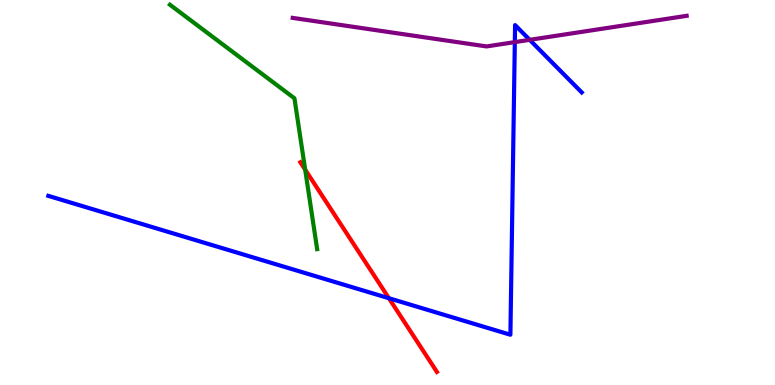[{'lines': ['blue', 'red'], 'intersections': [{'x': 5.02, 'y': 2.25}]}, {'lines': ['green', 'red'], 'intersections': [{'x': 3.94, 'y': 5.59}]}, {'lines': ['purple', 'red'], 'intersections': []}, {'lines': ['blue', 'green'], 'intersections': []}, {'lines': ['blue', 'purple'], 'intersections': [{'x': 6.64, 'y': 8.91}, {'x': 6.83, 'y': 8.97}]}, {'lines': ['green', 'purple'], 'intersections': []}]